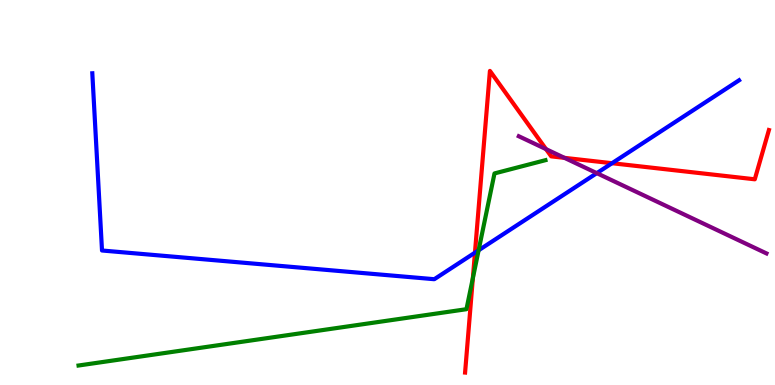[{'lines': ['blue', 'red'], 'intersections': [{'x': 6.13, 'y': 3.44}, {'x': 7.9, 'y': 5.76}]}, {'lines': ['green', 'red'], 'intersections': [{'x': 6.1, 'y': 2.78}]}, {'lines': ['purple', 'red'], 'intersections': [{'x': 7.05, 'y': 6.13}, {'x': 7.28, 'y': 5.9}]}, {'lines': ['blue', 'green'], 'intersections': [{'x': 6.18, 'y': 3.5}]}, {'lines': ['blue', 'purple'], 'intersections': [{'x': 7.7, 'y': 5.5}]}, {'lines': ['green', 'purple'], 'intersections': []}]